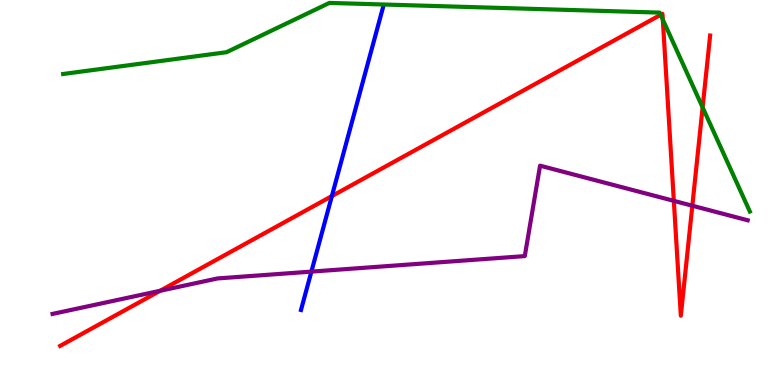[{'lines': ['blue', 'red'], 'intersections': [{'x': 4.28, 'y': 4.91}]}, {'lines': ['green', 'red'], 'intersections': [{'x': 8.52, 'y': 9.61}, {'x': 8.55, 'y': 9.49}, {'x': 9.07, 'y': 7.21}]}, {'lines': ['purple', 'red'], 'intersections': [{'x': 2.07, 'y': 2.45}, {'x': 8.69, 'y': 4.78}, {'x': 8.93, 'y': 4.66}]}, {'lines': ['blue', 'green'], 'intersections': []}, {'lines': ['blue', 'purple'], 'intersections': [{'x': 4.02, 'y': 2.95}]}, {'lines': ['green', 'purple'], 'intersections': []}]